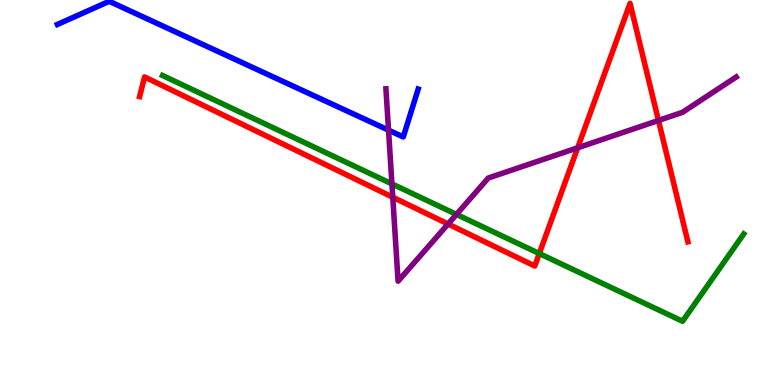[{'lines': ['blue', 'red'], 'intersections': []}, {'lines': ['green', 'red'], 'intersections': [{'x': 6.96, 'y': 3.41}]}, {'lines': ['purple', 'red'], 'intersections': [{'x': 5.07, 'y': 4.88}, {'x': 5.78, 'y': 4.18}, {'x': 7.45, 'y': 6.16}, {'x': 8.5, 'y': 6.87}]}, {'lines': ['blue', 'green'], 'intersections': []}, {'lines': ['blue', 'purple'], 'intersections': [{'x': 5.01, 'y': 6.62}]}, {'lines': ['green', 'purple'], 'intersections': [{'x': 5.06, 'y': 5.22}, {'x': 5.89, 'y': 4.43}]}]